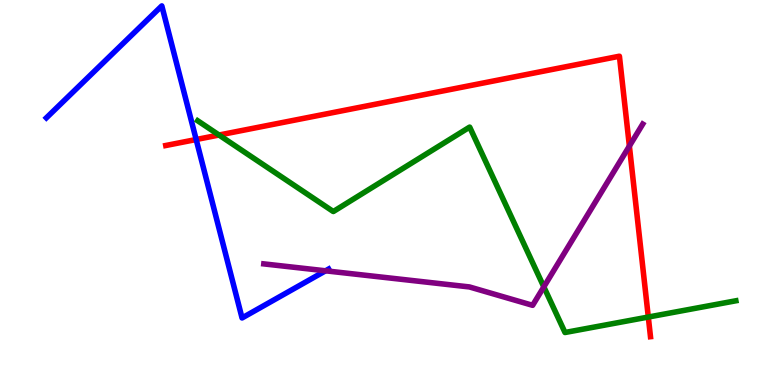[{'lines': ['blue', 'red'], 'intersections': [{'x': 2.53, 'y': 6.38}]}, {'lines': ['green', 'red'], 'intersections': [{'x': 2.83, 'y': 6.49}, {'x': 8.37, 'y': 1.77}]}, {'lines': ['purple', 'red'], 'intersections': [{'x': 8.12, 'y': 6.21}]}, {'lines': ['blue', 'green'], 'intersections': []}, {'lines': ['blue', 'purple'], 'intersections': [{'x': 4.2, 'y': 2.97}]}, {'lines': ['green', 'purple'], 'intersections': [{'x': 7.02, 'y': 2.55}]}]